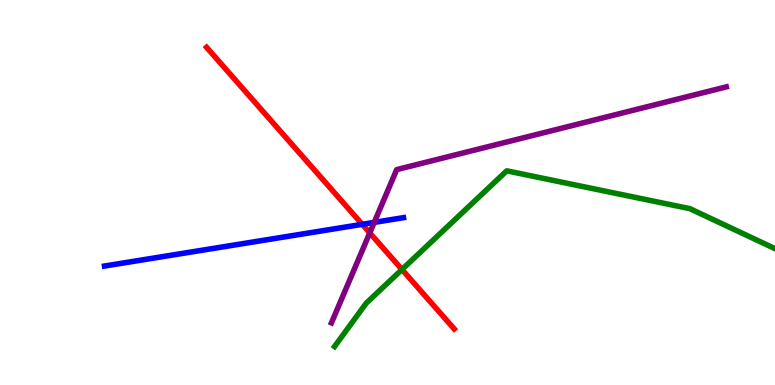[{'lines': ['blue', 'red'], 'intersections': [{'x': 4.67, 'y': 4.17}]}, {'lines': ['green', 'red'], 'intersections': [{'x': 5.19, 'y': 3.0}]}, {'lines': ['purple', 'red'], 'intersections': [{'x': 4.77, 'y': 3.95}]}, {'lines': ['blue', 'green'], 'intersections': []}, {'lines': ['blue', 'purple'], 'intersections': [{'x': 4.83, 'y': 4.22}]}, {'lines': ['green', 'purple'], 'intersections': []}]